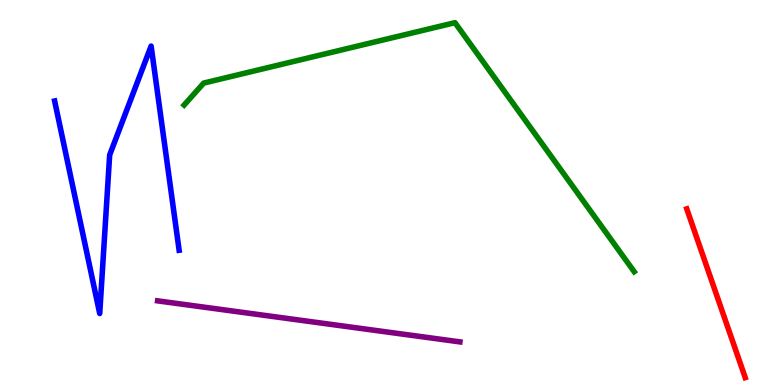[{'lines': ['blue', 'red'], 'intersections': []}, {'lines': ['green', 'red'], 'intersections': []}, {'lines': ['purple', 'red'], 'intersections': []}, {'lines': ['blue', 'green'], 'intersections': []}, {'lines': ['blue', 'purple'], 'intersections': []}, {'lines': ['green', 'purple'], 'intersections': []}]